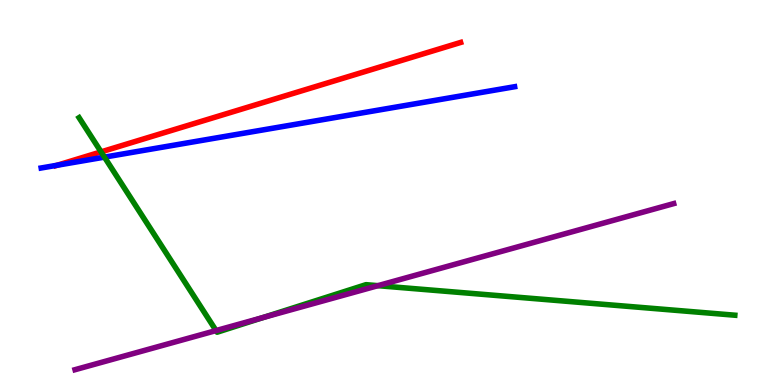[{'lines': ['blue', 'red'], 'intersections': [{'x': 0.738, 'y': 5.71}]}, {'lines': ['green', 'red'], 'intersections': [{'x': 1.3, 'y': 6.06}]}, {'lines': ['purple', 'red'], 'intersections': []}, {'lines': ['blue', 'green'], 'intersections': [{'x': 1.35, 'y': 5.92}]}, {'lines': ['blue', 'purple'], 'intersections': []}, {'lines': ['green', 'purple'], 'intersections': [{'x': 2.79, 'y': 1.41}, {'x': 3.4, 'y': 1.75}, {'x': 4.88, 'y': 2.58}]}]